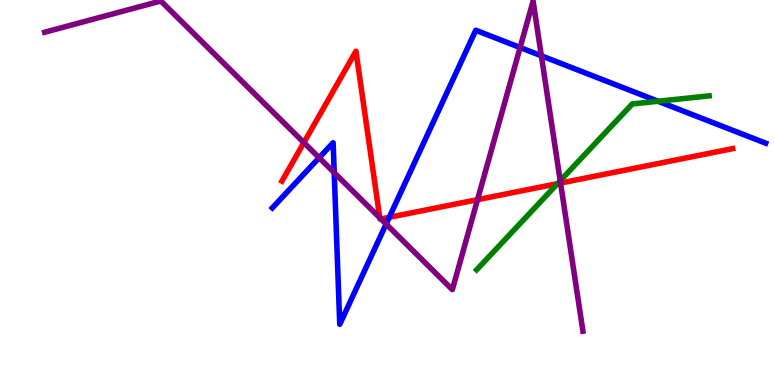[{'lines': ['blue', 'red'], 'intersections': [{'x': 5.02, 'y': 4.36}]}, {'lines': ['green', 'red'], 'intersections': [{'x': 7.19, 'y': 5.23}]}, {'lines': ['purple', 'red'], 'intersections': [{'x': 3.92, 'y': 6.3}, {'x': 4.9, 'y': 4.34}, {'x': 4.92, 'y': 4.31}, {'x': 6.16, 'y': 4.81}, {'x': 7.23, 'y': 5.25}]}, {'lines': ['blue', 'green'], 'intersections': [{'x': 8.49, 'y': 7.37}]}, {'lines': ['blue', 'purple'], 'intersections': [{'x': 4.12, 'y': 5.9}, {'x': 4.31, 'y': 5.52}, {'x': 4.98, 'y': 4.18}, {'x': 6.71, 'y': 8.77}, {'x': 6.99, 'y': 8.55}]}, {'lines': ['green', 'purple'], 'intersections': [{'x': 7.23, 'y': 5.31}]}]